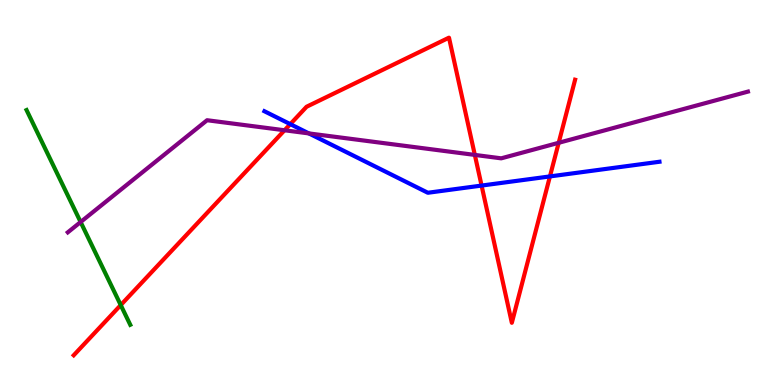[{'lines': ['blue', 'red'], 'intersections': [{'x': 3.75, 'y': 6.78}, {'x': 6.21, 'y': 5.18}, {'x': 7.1, 'y': 5.42}]}, {'lines': ['green', 'red'], 'intersections': [{'x': 1.56, 'y': 2.08}]}, {'lines': ['purple', 'red'], 'intersections': [{'x': 3.67, 'y': 6.62}, {'x': 6.13, 'y': 5.98}, {'x': 7.21, 'y': 6.29}]}, {'lines': ['blue', 'green'], 'intersections': []}, {'lines': ['blue', 'purple'], 'intersections': [{'x': 3.99, 'y': 6.53}]}, {'lines': ['green', 'purple'], 'intersections': [{'x': 1.04, 'y': 4.23}]}]